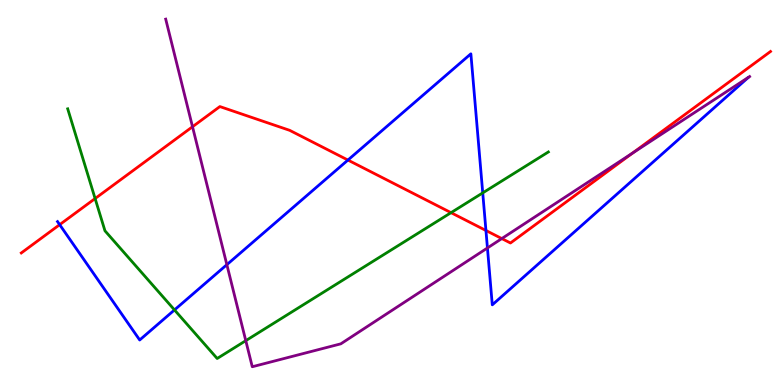[{'lines': ['blue', 'red'], 'intersections': [{'x': 0.77, 'y': 4.16}, {'x': 4.49, 'y': 5.84}, {'x': 6.27, 'y': 4.01}]}, {'lines': ['green', 'red'], 'intersections': [{'x': 1.23, 'y': 4.84}, {'x': 5.82, 'y': 4.48}]}, {'lines': ['purple', 'red'], 'intersections': [{'x': 2.48, 'y': 6.71}, {'x': 6.47, 'y': 3.8}, {'x': 8.16, 'y': 6.02}]}, {'lines': ['blue', 'green'], 'intersections': [{'x': 2.25, 'y': 1.95}, {'x': 6.23, 'y': 4.99}]}, {'lines': ['blue', 'purple'], 'intersections': [{'x': 2.93, 'y': 3.13}, {'x': 6.29, 'y': 3.56}]}, {'lines': ['green', 'purple'], 'intersections': [{'x': 3.17, 'y': 1.15}]}]